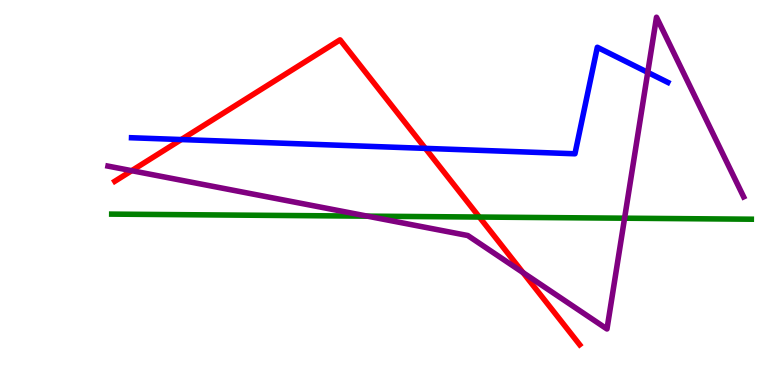[{'lines': ['blue', 'red'], 'intersections': [{'x': 2.34, 'y': 6.38}, {'x': 5.49, 'y': 6.15}]}, {'lines': ['green', 'red'], 'intersections': [{'x': 6.19, 'y': 4.36}]}, {'lines': ['purple', 'red'], 'intersections': [{'x': 1.7, 'y': 5.57}, {'x': 6.75, 'y': 2.92}]}, {'lines': ['blue', 'green'], 'intersections': []}, {'lines': ['blue', 'purple'], 'intersections': [{'x': 8.36, 'y': 8.12}]}, {'lines': ['green', 'purple'], 'intersections': [{'x': 4.74, 'y': 4.39}, {'x': 8.06, 'y': 4.33}]}]